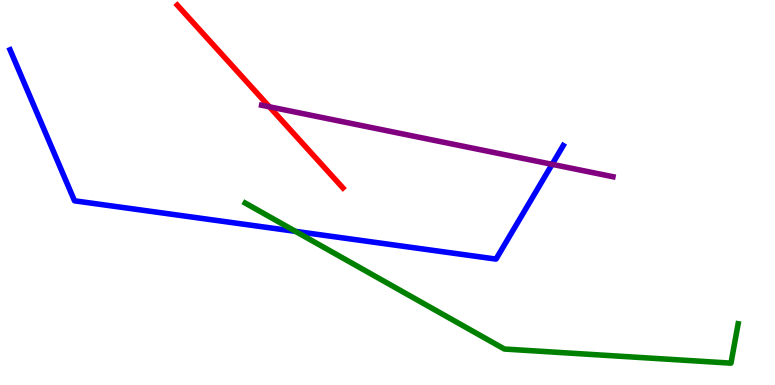[{'lines': ['blue', 'red'], 'intersections': []}, {'lines': ['green', 'red'], 'intersections': []}, {'lines': ['purple', 'red'], 'intersections': [{'x': 3.48, 'y': 7.23}]}, {'lines': ['blue', 'green'], 'intersections': [{'x': 3.81, 'y': 3.99}]}, {'lines': ['blue', 'purple'], 'intersections': [{'x': 7.12, 'y': 5.73}]}, {'lines': ['green', 'purple'], 'intersections': []}]